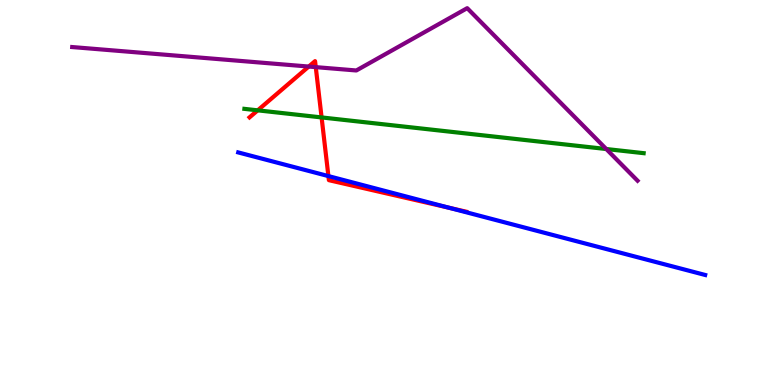[{'lines': ['blue', 'red'], 'intersections': [{'x': 4.24, 'y': 5.43}, {'x': 5.8, 'y': 4.6}]}, {'lines': ['green', 'red'], 'intersections': [{'x': 3.33, 'y': 7.13}, {'x': 4.15, 'y': 6.95}]}, {'lines': ['purple', 'red'], 'intersections': [{'x': 3.98, 'y': 8.27}, {'x': 4.07, 'y': 8.26}]}, {'lines': ['blue', 'green'], 'intersections': []}, {'lines': ['blue', 'purple'], 'intersections': []}, {'lines': ['green', 'purple'], 'intersections': [{'x': 7.82, 'y': 6.13}]}]